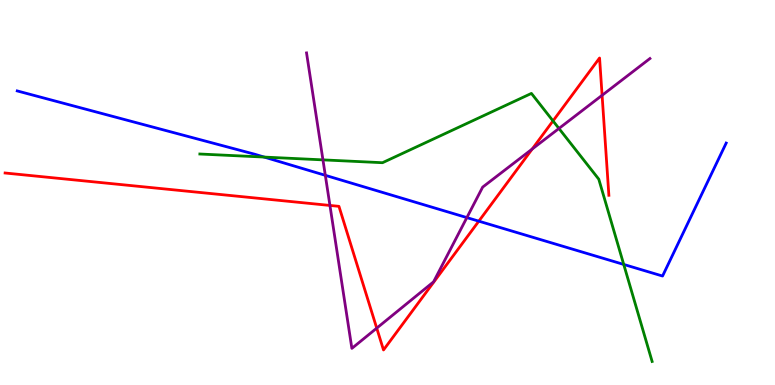[{'lines': ['blue', 'red'], 'intersections': [{'x': 6.18, 'y': 4.26}]}, {'lines': ['green', 'red'], 'intersections': [{'x': 7.14, 'y': 6.86}]}, {'lines': ['purple', 'red'], 'intersections': [{'x': 4.26, 'y': 4.66}, {'x': 4.86, 'y': 1.48}, {'x': 6.87, 'y': 6.13}, {'x': 7.77, 'y': 7.52}]}, {'lines': ['blue', 'green'], 'intersections': [{'x': 3.41, 'y': 5.92}, {'x': 8.05, 'y': 3.13}]}, {'lines': ['blue', 'purple'], 'intersections': [{'x': 4.2, 'y': 5.45}, {'x': 6.02, 'y': 4.35}]}, {'lines': ['green', 'purple'], 'intersections': [{'x': 4.17, 'y': 5.85}, {'x': 7.21, 'y': 6.66}]}]